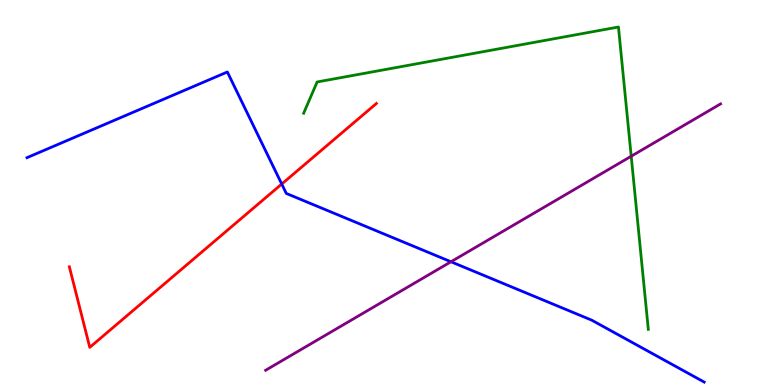[{'lines': ['blue', 'red'], 'intersections': [{'x': 3.64, 'y': 5.22}]}, {'lines': ['green', 'red'], 'intersections': []}, {'lines': ['purple', 'red'], 'intersections': []}, {'lines': ['blue', 'green'], 'intersections': []}, {'lines': ['blue', 'purple'], 'intersections': [{'x': 5.82, 'y': 3.2}]}, {'lines': ['green', 'purple'], 'intersections': [{'x': 8.14, 'y': 5.94}]}]